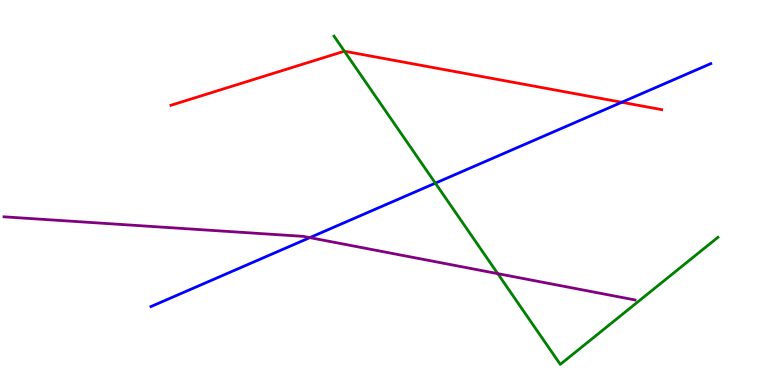[{'lines': ['blue', 'red'], 'intersections': [{'x': 8.02, 'y': 7.34}]}, {'lines': ['green', 'red'], 'intersections': [{'x': 4.44, 'y': 8.67}]}, {'lines': ['purple', 'red'], 'intersections': []}, {'lines': ['blue', 'green'], 'intersections': [{'x': 5.62, 'y': 5.24}]}, {'lines': ['blue', 'purple'], 'intersections': [{'x': 4.0, 'y': 3.83}]}, {'lines': ['green', 'purple'], 'intersections': [{'x': 6.42, 'y': 2.89}]}]